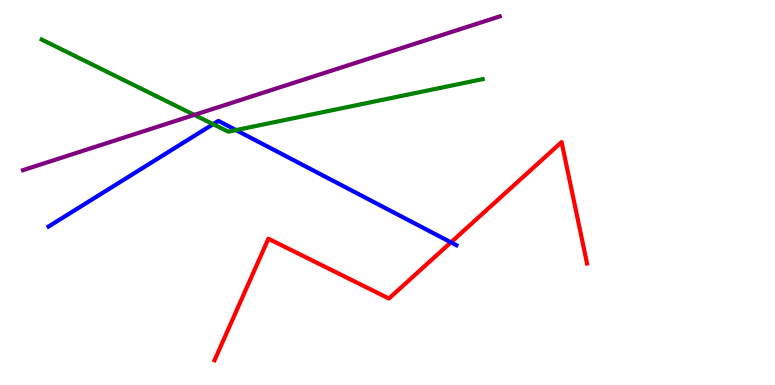[{'lines': ['blue', 'red'], 'intersections': [{'x': 5.82, 'y': 3.71}]}, {'lines': ['green', 'red'], 'intersections': []}, {'lines': ['purple', 'red'], 'intersections': []}, {'lines': ['blue', 'green'], 'intersections': [{'x': 2.75, 'y': 6.77}, {'x': 3.05, 'y': 6.62}]}, {'lines': ['blue', 'purple'], 'intersections': []}, {'lines': ['green', 'purple'], 'intersections': [{'x': 2.51, 'y': 7.02}]}]